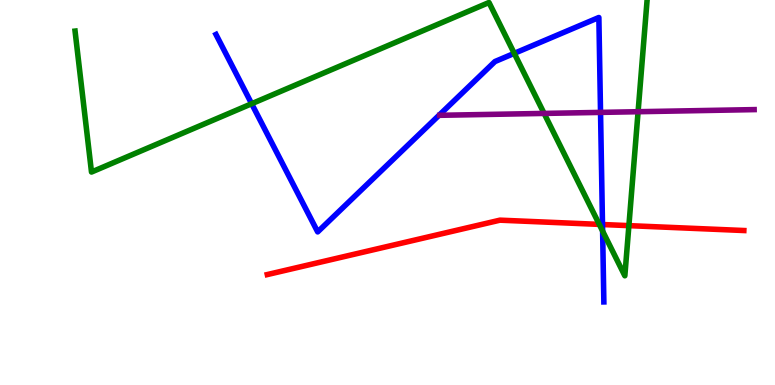[{'lines': ['blue', 'red'], 'intersections': [{'x': 7.77, 'y': 4.17}]}, {'lines': ['green', 'red'], 'intersections': [{'x': 7.73, 'y': 4.17}, {'x': 8.11, 'y': 4.14}]}, {'lines': ['purple', 'red'], 'intersections': []}, {'lines': ['blue', 'green'], 'intersections': [{'x': 3.25, 'y': 7.31}, {'x': 6.64, 'y': 8.61}, {'x': 7.78, 'y': 4.0}]}, {'lines': ['blue', 'purple'], 'intersections': [{'x': 7.75, 'y': 7.08}]}, {'lines': ['green', 'purple'], 'intersections': [{'x': 7.02, 'y': 7.05}, {'x': 8.23, 'y': 7.1}]}]